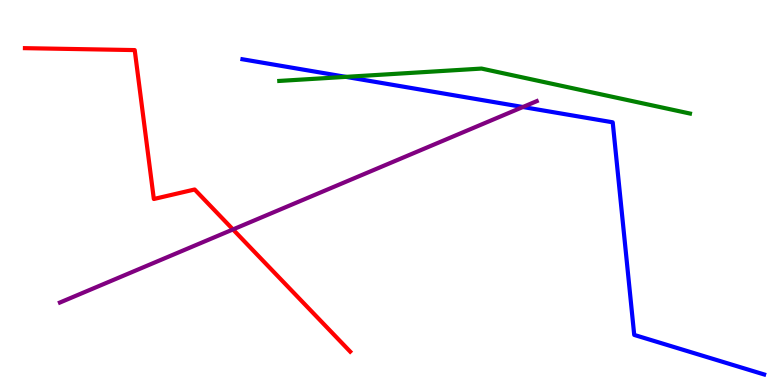[{'lines': ['blue', 'red'], 'intersections': []}, {'lines': ['green', 'red'], 'intersections': []}, {'lines': ['purple', 'red'], 'intersections': [{'x': 3.01, 'y': 4.04}]}, {'lines': ['blue', 'green'], 'intersections': [{'x': 4.46, 'y': 8.0}]}, {'lines': ['blue', 'purple'], 'intersections': [{'x': 6.75, 'y': 7.22}]}, {'lines': ['green', 'purple'], 'intersections': []}]